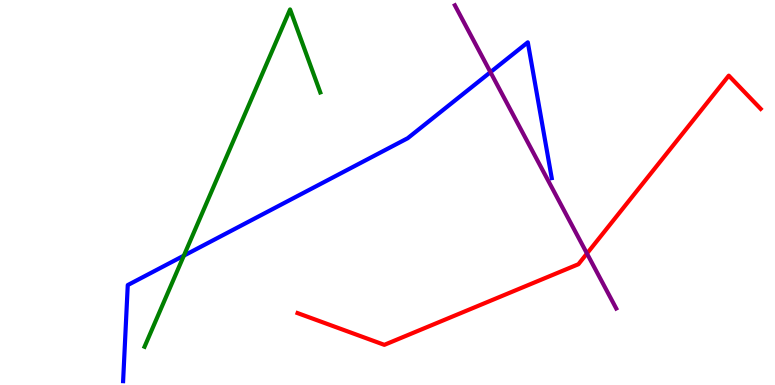[{'lines': ['blue', 'red'], 'intersections': []}, {'lines': ['green', 'red'], 'intersections': []}, {'lines': ['purple', 'red'], 'intersections': [{'x': 7.57, 'y': 3.42}]}, {'lines': ['blue', 'green'], 'intersections': [{'x': 2.37, 'y': 3.36}]}, {'lines': ['blue', 'purple'], 'intersections': [{'x': 6.33, 'y': 8.13}]}, {'lines': ['green', 'purple'], 'intersections': []}]